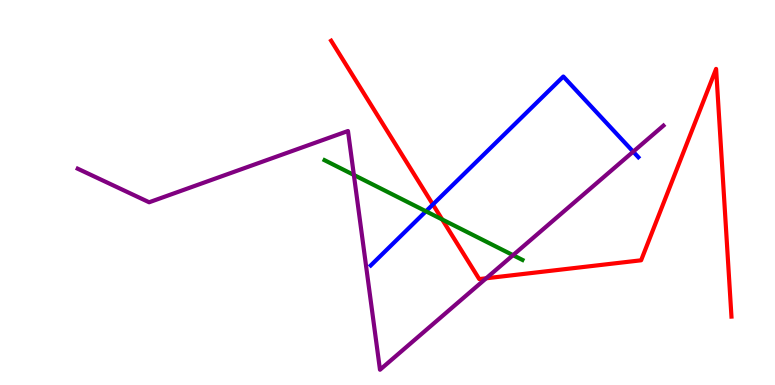[{'lines': ['blue', 'red'], 'intersections': [{'x': 5.59, 'y': 4.69}]}, {'lines': ['green', 'red'], 'intersections': [{'x': 5.71, 'y': 4.3}]}, {'lines': ['purple', 'red'], 'intersections': [{'x': 6.27, 'y': 2.77}]}, {'lines': ['blue', 'green'], 'intersections': [{'x': 5.5, 'y': 4.51}]}, {'lines': ['blue', 'purple'], 'intersections': [{'x': 8.17, 'y': 6.06}]}, {'lines': ['green', 'purple'], 'intersections': [{'x': 4.57, 'y': 5.46}, {'x': 6.62, 'y': 3.37}]}]